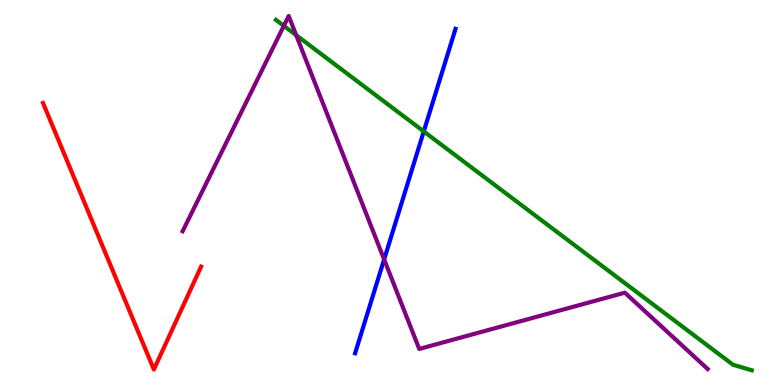[{'lines': ['blue', 'red'], 'intersections': []}, {'lines': ['green', 'red'], 'intersections': []}, {'lines': ['purple', 'red'], 'intersections': []}, {'lines': ['blue', 'green'], 'intersections': [{'x': 5.47, 'y': 6.59}]}, {'lines': ['blue', 'purple'], 'intersections': [{'x': 4.96, 'y': 3.26}]}, {'lines': ['green', 'purple'], 'intersections': [{'x': 3.66, 'y': 9.33}, {'x': 3.82, 'y': 9.09}]}]